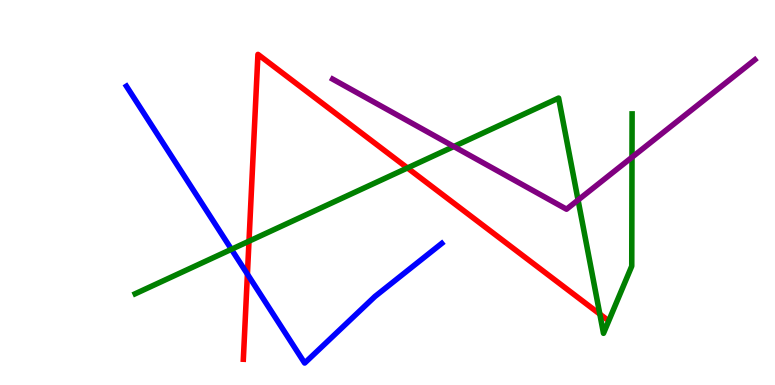[{'lines': ['blue', 'red'], 'intersections': [{'x': 3.19, 'y': 2.88}]}, {'lines': ['green', 'red'], 'intersections': [{'x': 3.21, 'y': 3.74}, {'x': 5.26, 'y': 5.64}, {'x': 7.74, 'y': 1.84}]}, {'lines': ['purple', 'red'], 'intersections': []}, {'lines': ['blue', 'green'], 'intersections': [{'x': 2.99, 'y': 3.52}]}, {'lines': ['blue', 'purple'], 'intersections': []}, {'lines': ['green', 'purple'], 'intersections': [{'x': 5.86, 'y': 6.19}, {'x': 7.46, 'y': 4.8}, {'x': 8.15, 'y': 5.92}]}]